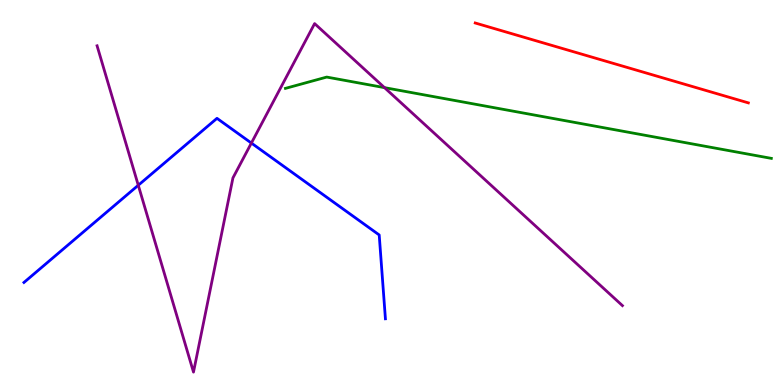[{'lines': ['blue', 'red'], 'intersections': []}, {'lines': ['green', 'red'], 'intersections': []}, {'lines': ['purple', 'red'], 'intersections': []}, {'lines': ['blue', 'green'], 'intersections': []}, {'lines': ['blue', 'purple'], 'intersections': [{'x': 1.78, 'y': 5.19}, {'x': 3.24, 'y': 6.28}]}, {'lines': ['green', 'purple'], 'intersections': [{'x': 4.96, 'y': 7.72}]}]